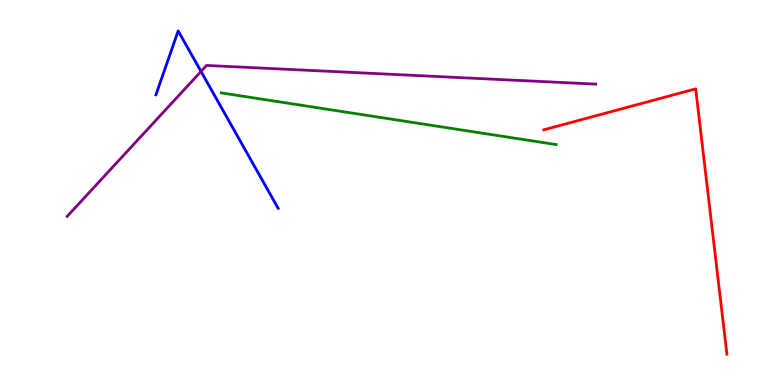[{'lines': ['blue', 'red'], 'intersections': []}, {'lines': ['green', 'red'], 'intersections': []}, {'lines': ['purple', 'red'], 'intersections': []}, {'lines': ['blue', 'green'], 'intersections': []}, {'lines': ['blue', 'purple'], 'intersections': [{'x': 2.59, 'y': 8.14}]}, {'lines': ['green', 'purple'], 'intersections': []}]